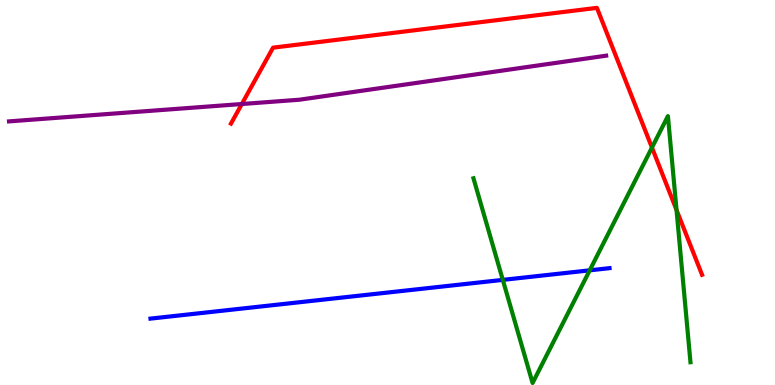[{'lines': ['blue', 'red'], 'intersections': []}, {'lines': ['green', 'red'], 'intersections': [{'x': 8.41, 'y': 6.17}, {'x': 8.73, 'y': 4.55}]}, {'lines': ['purple', 'red'], 'intersections': [{'x': 3.12, 'y': 7.3}]}, {'lines': ['blue', 'green'], 'intersections': [{'x': 6.49, 'y': 2.73}, {'x': 7.61, 'y': 2.98}]}, {'lines': ['blue', 'purple'], 'intersections': []}, {'lines': ['green', 'purple'], 'intersections': []}]